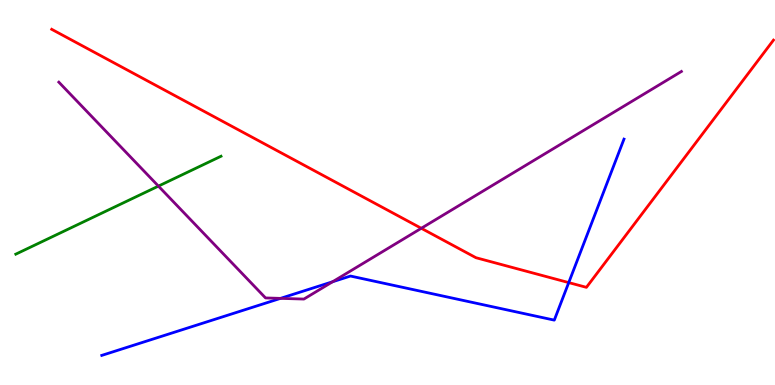[{'lines': ['blue', 'red'], 'intersections': [{'x': 7.34, 'y': 2.66}]}, {'lines': ['green', 'red'], 'intersections': []}, {'lines': ['purple', 'red'], 'intersections': [{'x': 5.44, 'y': 4.07}]}, {'lines': ['blue', 'green'], 'intersections': []}, {'lines': ['blue', 'purple'], 'intersections': [{'x': 3.62, 'y': 2.25}, {'x': 4.29, 'y': 2.68}]}, {'lines': ['green', 'purple'], 'intersections': [{'x': 2.04, 'y': 5.17}]}]